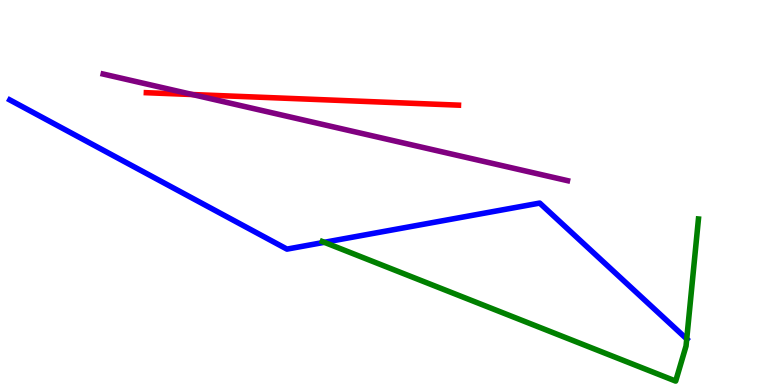[{'lines': ['blue', 'red'], 'intersections': []}, {'lines': ['green', 'red'], 'intersections': []}, {'lines': ['purple', 'red'], 'intersections': [{'x': 2.48, 'y': 7.54}]}, {'lines': ['blue', 'green'], 'intersections': [{'x': 4.18, 'y': 3.71}, {'x': 8.86, 'y': 1.2}]}, {'lines': ['blue', 'purple'], 'intersections': []}, {'lines': ['green', 'purple'], 'intersections': []}]